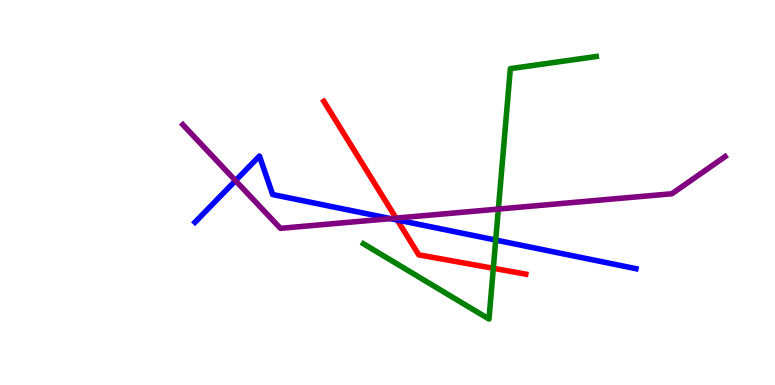[{'lines': ['blue', 'red'], 'intersections': [{'x': 5.13, 'y': 4.29}]}, {'lines': ['green', 'red'], 'intersections': [{'x': 6.37, 'y': 3.03}]}, {'lines': ['purple', 'red'], 'intersections': [{'x': 5.11, 'y': 4.33}]}, {'lines': ['blue', 'green'], 'intersections': [{'x': 6.4, 'y': 3.76}]}, {'lines': ['blue', 'purple'], 'intersections': [{'x': 3.04, 'y': 5.31}, {'x': 5.04, 'y': 4.32}]}, {'lines': ['green', 'purple'], 'intersections': [{'x': 6.43, 'y': 4.57}]}]